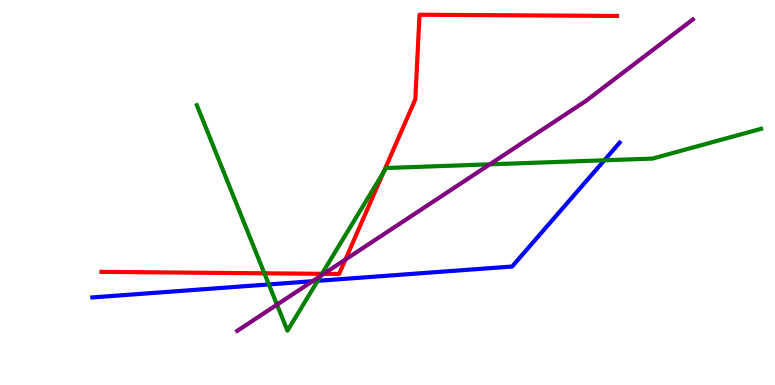[{'lines': ['blue', 'red'], 'intersections': []}, {'lines': ['green', 'red'], 'intersections': [{'x': 3.41, 'y': 2.9}, {'x': 4.15, 'y': 2.89}, {'x': 4.95, 'y': 5.52}]}, {'lines': ['purple', 'red'], 'intersections': [{'x': 4.18, 'y': 2.89}, {'x': 4.46, 'y': 3.26}]}, {'lines': ['blue', 'green'], 'intersections': [{'x': 3.47, 'y': 2.61}, {'x': 4.1, 'y': 2.71}, {'x': 7.8, 'y': 5.84}]}, {'lines': ['blue', 'purple'], 'intersections': [{'x': 4.03, 'y': 2.7}]}, {'lines': ['green', 'purple'], 'intersections': [{'x': 3.57, 'y': 2.09}, {'x': 4.14, 'y': 2.84}, {'x': 6.32, 'y': 5.73}]}]